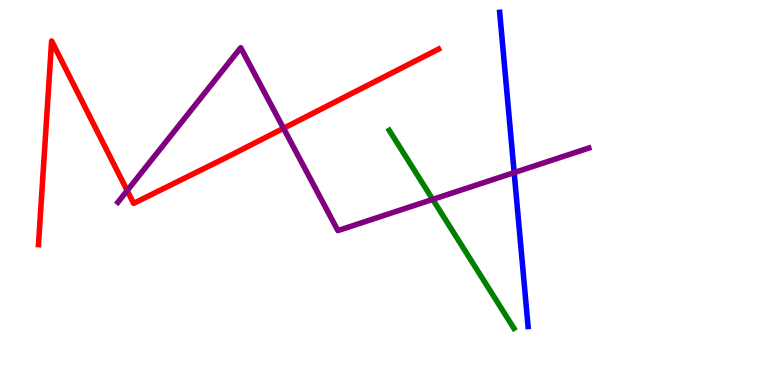[{'lines': ['blue', 'red'], 'intersections': []}, {'lines': ['green', 'red'], 'intersections': []}, {'lines': ['purple', 'red'], 'intersections': [{'x': 1.64, 'y': 5.05}, {'x': 3.66, 'y': 6.67}]}, {'lines': ['blue', 'green'], 'intersections': []}, {'lines': ['blue', 'purple'], 'intersections': [{'x': 6.63, 'y': 5.52}]}, {'lines': ['green', 'purple'], 'intersections': [{'x': 5.58, 'y': 4.82}]}]